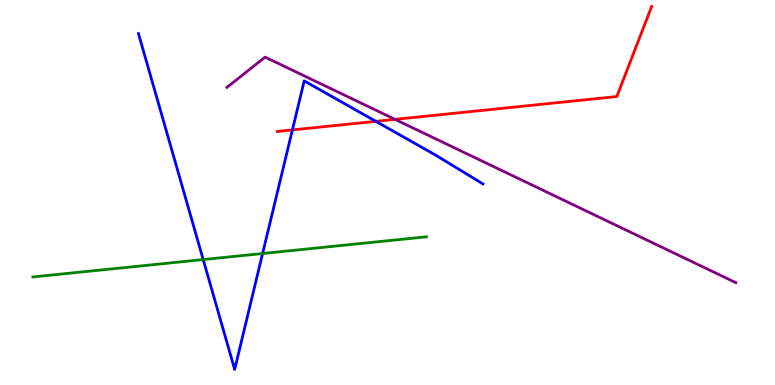[{'lines': ['blue', 'red'], 'intersections': [{'x': 3.77, 'y': 6.63}, {'x': 4.85, 'y': 6.85}]}, {'lines': ['green', 'red'], 'intersections': []}, {'lines': ['purple', 'red'], 'intersections': [{'x': 5.1, 'y': 6.9}]}, {'lines': ['blue', 'green'], 'intersections': [{'x': 2.62, 'y': 3.26}, {'x': 3.39, 'y': 3.42}]}, {'lines': ['blue', 'purple'], 'intersections': []}, {'lines': ['green', 'purple'], 'intersections': []}]